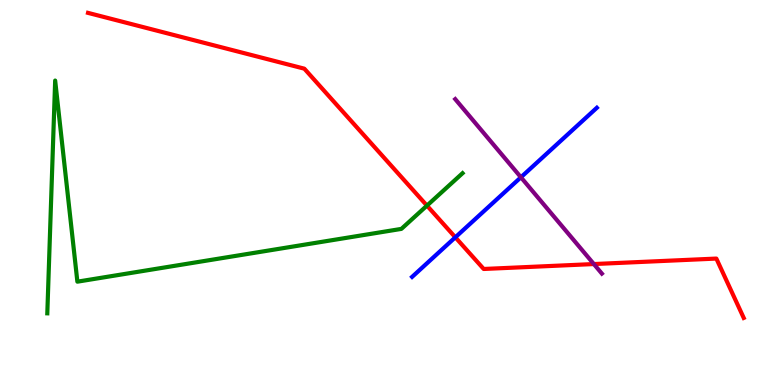[{'lines': ['blue', 'red'], 'intersections': [{'x': 5.88, 'y': 3.84}]}, {'lines': ['green', 'red'], 'intersections': [{'x': 5.51, 'y': 4.66}]}, {'lines': ['purple', 'red'], 'intersections': [{'x': 7.66, 'y': 3.14}]}, {'lines': ['blue', 'green'], 'intersections': []}, {'lines': ['blue', 'purple'], 'intersections': [{'x': 6.72, 'y': 5.4}]}, {'lines': ['green', 'purple'], 'intersections': []}]